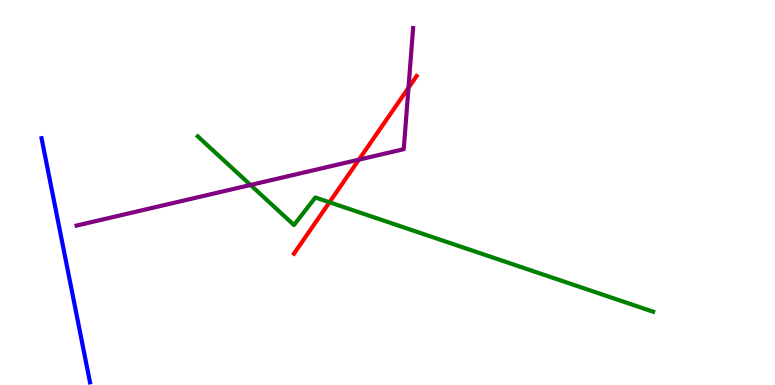[{'lines': ['blue', 'red'], 'intersections': []}, {'lines': ['green', 'red'], 'intersections': [{'x': 4.25, 'y': 4.75}]}, {'lines': ['purple', 'red'], 'intersections': [{'x': 4.63, 'y': 5.85}, {'x': 5.27, 'y': 7.72}]}, {'lines': ['blue', 'green'], 'intersections': []}, {'lines': ['blue', 'purple'], 'intersections': []}, {'lines': ['green', 'purple'], 'intersections': [{'x': 3.23, 'y': 5.2}]}]